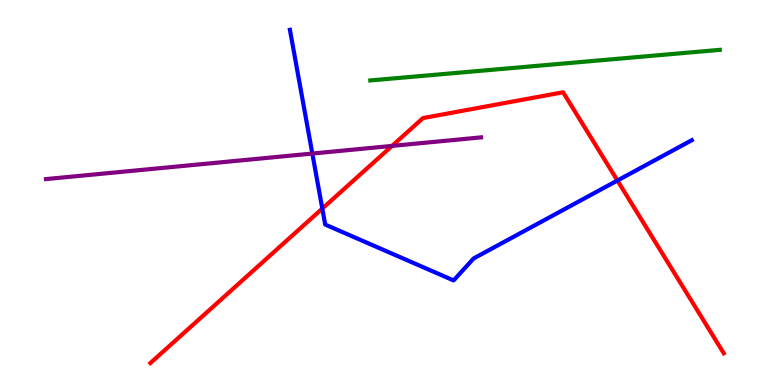[{'lines': ['blue', 'red'], 'intersections': [{'x': 4.16, 'y': 4.58}, {'x': 7.97, 'y': 5.31}]}, {'lines': ['green', 'red'], 'intersections': []}, {'lines': ['purple', 'red'], 'intersections': [{'x': 5.06, 'y': 6.21}]}, {'lines': ['blue', 'green'], 'intersections': []}, {'lines': ['blue', 'purple'], 'intersections': [{'x': 4.03, 'y': 6.01}]}, {'lines': ['green', 'purple'], 'intersections': []}]